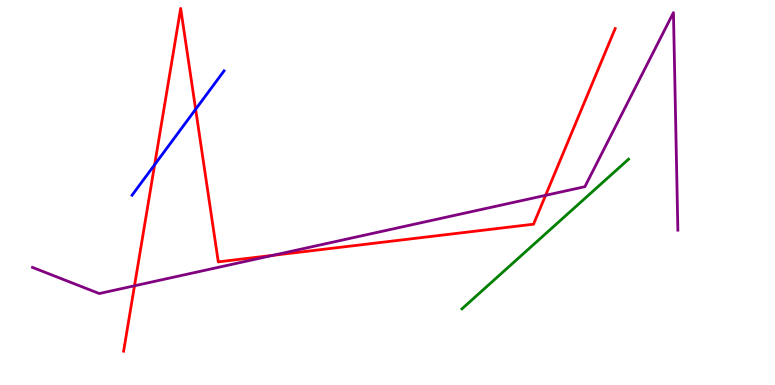[{'lines': ['blue', 'red'], 'intersections': [{'x': 2.0, 'y': 5.72}, {'x': 2.52, 'y': 7.16}]}, {'lines': ['green', 'red'], 'intersections': []}, {'lines': ['purple', 'red'], 'intersections': [{'x': 1.74, 'y': 2.58}, {'x': 3.52, 'y': 3.37}, {'x': 7.04, 'y': 4.93}]}, {'lines': ['blue', 'green'], 'intersections': []}, {'lines': ['blue', 'purple'], 'intersections': []}, {'lines': ['green', 'purple'], 'intersections': []}]